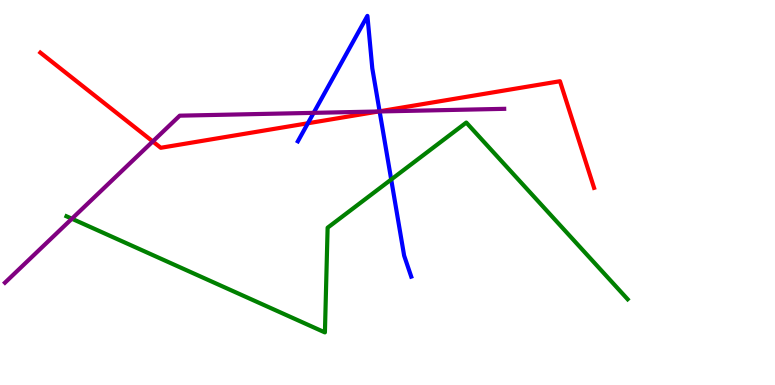[{'lines': ['blue', 'red'], 'intersections': [{'x': 3.97, 'y': 6.8}, {'x': 4.9, 'y': 7.11}]}, {'lines': ['green', 'red'], 'intersections': []}, {'lines': ['purple', 'red'], 'intersections': [{'x': 1.97, 'y': 6.33}, {'x': 4.88, 'y': 7.1}]}, {'lines': ['blue', 'green'], 'intersections': [{'x': 5.05, 'y': 5.34}]}, {'lines': ['blue', 'purple'], 'intersections': [{'x': 4.05, 'y': 7.07}, {'x': 4.9, 'y': 7.1}]}, {'lines': ['green', 'purple'], 'intersections': [{'x': 0.928, 'y': 4.32}]}]